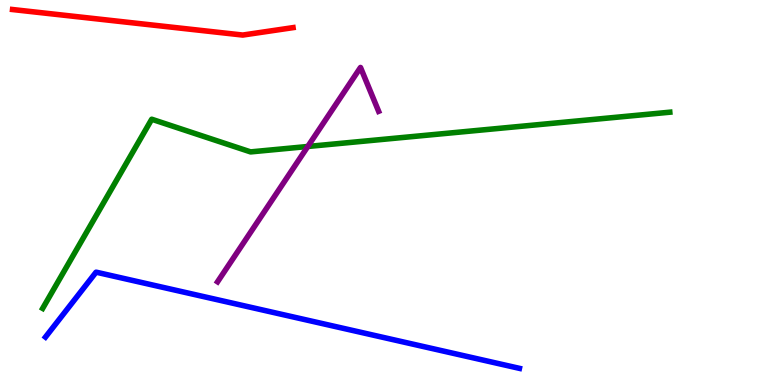[{'lines': ['blue', 'red'], 'intersections': []}, {'lines': ['green', 'red'], 'intersections': []}, {'lines': ['purple', 'red'], 'intersections': []}, {'lines': ['blue', 'green'], 'intersections': []}, {'lines': ['blue', 'purple'], 'intersections': []}, {'lines': ['green', 'purple'], 'intersections': [{'x': 3.97, 'y': 6.2}]}]